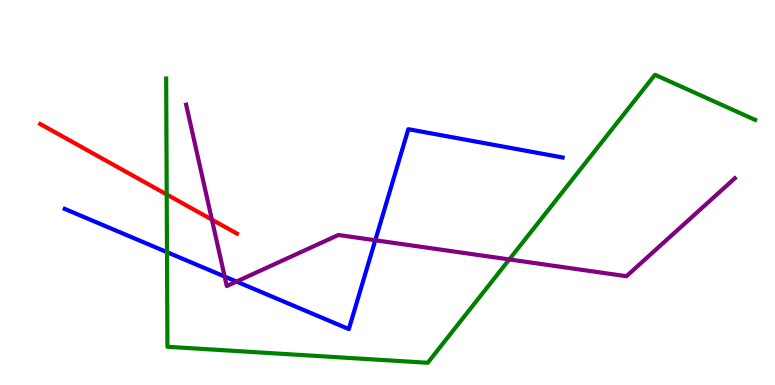[{'lines': ['blue', 'red'], 'intersections': []}, {'lines': ['green', 'red'], 'intersections': [{'x': 2.15, 'y': 4.95}]}, {'lines': ['purple', 'red'], 'intersections': [{'x': 2.73, 'y': 4.3}]}, {'lines': ['blue', 'green'], 'intersections': [{'x': 2.15, 'y': 3.45}]}, {'lines': ['blue', 'purple'], 'intersections': [{'x': 2.9, 'y': 2.82}, {'x': 3.05, 'y': 2.69}, {'x': 4.84, 'y': 3.76}]}, {'lines': ['green', 'purple'], 'intersections': [{'x': 6.57, 'y': 3.26}]}]